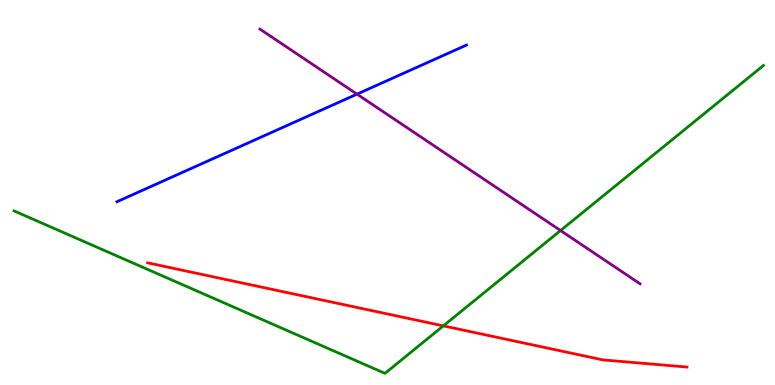[{'lines': ['blue', 'red'], 'intersections': []}, {'lines': ['green', 'red'], 'intersections': [{'x': 5.72, 'y': 1.54}]}, {'lines': ['purple', 'red'], 'intersections': []}, {'lines': ['blue', 'green'], 'intersections': []}, {'lines': ['blue', 'purple'], 'intersections': [{'x': 4.61, 'y': 7.55}]}, {'lines': ['green', 'purple'], 'intersections': [{'x': 7.23, 'y': 4.01}]}]